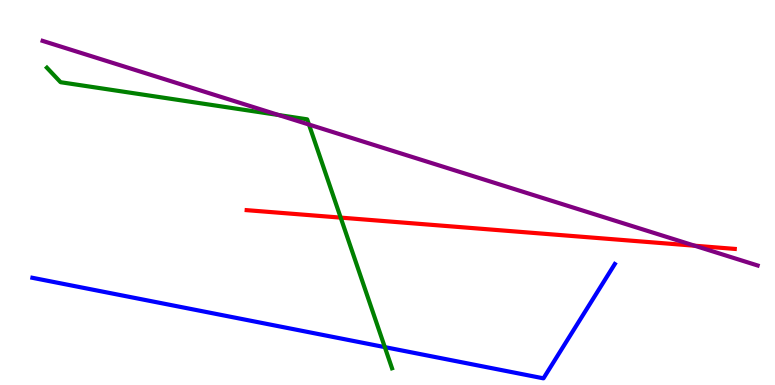[{'lines': ['blue', 'red'], 'intersections': []}, {'lines': ['green', 'red'], 'intersections': [{'x': 4.4, 'y': 4.35}]}, {'lines': ['purple', 'red'], 'intersections': [{'x': 8.96, 'y': 3.62}]}, {'lines': ['blue', 'green'], 'intersections': [{'x': 4.97, 'y': 0.984}]}, {'lines': ['blue', 'purple'], 'intersections': []}, {'lines': ['green', 'purple'], 'intersections': [{'x': 3.6, 'y': 7.01}, {'x': 3.99, 'y': 6.77}]}]